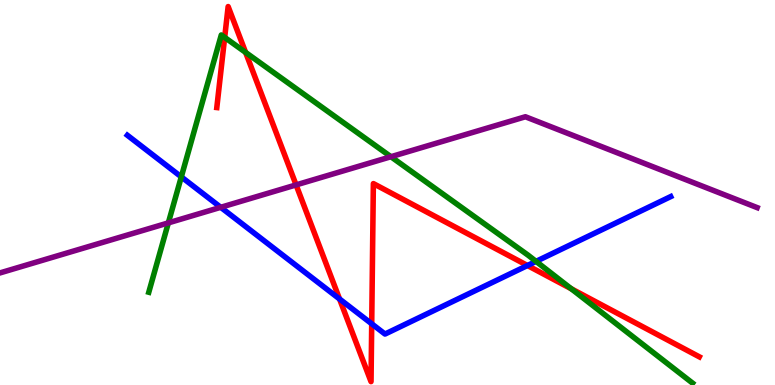[{'lines': ['blue', 'red'], 'intersections': [{'x': 4.38, 'y': 2.23}, {'x': 4.8, 'y': 1.59}, {'x': 6.81, 'y': 3.1}]}, {'lines': ['green', 'red'], 'intersections': [{'x': 2.9, 'y': 9.03}, {'x': 3.17, 'y': 8.64}, {'x': 7.37, 'y': 2.5}]}, {'lines': ['purple', 'red'], 'intersections': [{'x': 3.82, 'y': 5.2}]}, {'lines': ['blue', 'green'], 'intersections': [{'x': 2.34, 'y': 5.41}, {'x': 6.92, 'y': 3.21}]}, {'lines': ['blue', 'purple'], 'intersections': [{'x': 2.85, 'y': 4.62}]}, {'lines': ['green', 'purple'], 'intersections': [{'x': 2.17, 'y': 4.21}, {'x': 5.04, 'y': 5.93}]}]